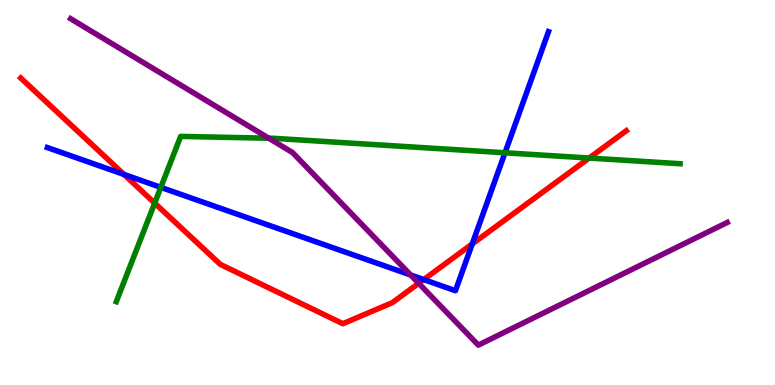[{'lines': ['blue', 'red'], 'intersections': [{'x': 1.6, 'y': 5.47}, {'x': 5.47, 'y': 2.74}, {'x': 6.09, 'y': 3.66}]}, {'lines': ['green', 'red'], 'intersections': [{'x': 2.0, 'y': 4.72}, {'x': 7.6, 'y': 5.89}]}, {'lines': ['purple', 'red'], 'intersections': [{'x': 5.4, 'y': 2.64}]}, {'lines': ['blue', 'green'], 'intersections': [{'x': 2.08, 'y': 5.13}, {'x': 6.52, 'y': 6.03}]}, {'lines': ['blue', 'purple'], 'intersections': [{'x': 5.3, 'y': 2.86}]}, {'lines': ['green', 'purple'], 'intersections': [{'x': 3.47, 'y': 6.41}]}]